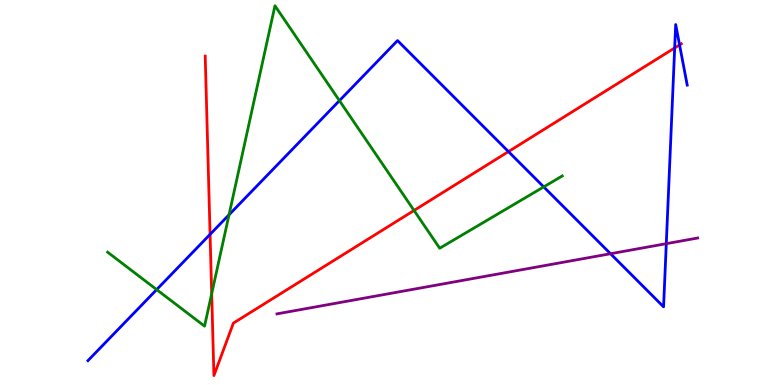[{'lines': ['blue', 'red'], 'intersections': [{'x': 2.71, 'y': 3.91}, {'x': 6.56, 'y': 6.06}, {'x': 8.71, 'y': 8.75}, {'x': 8.77, 'y': 8.83}]}, {'lines': ['green', 'red'], 'intersections': [{'x': 2.73, 'y': 2.37}, {'x': 5.34, 'y': 4.53}]}, {'lines': ['purple', 'red'], 'intersections': []}, {'lines': ['blue', 'green'], 'intersections': [{'x': 2.02, 'y': 2.48}, {'x': 2.96, 'y': 4.42}, {'x': 4.38, 'y': 7.39}, {'x': 7.02, 'y': 5.15}]}, {'lines': ['blue', 'purple'], 'intersections': [{'x': 7.88, 'y': 3.41}, {'x': 8.6, 'y': 3.67}]}, {'lines': ['green', 'purple'], 'intersections': []}]